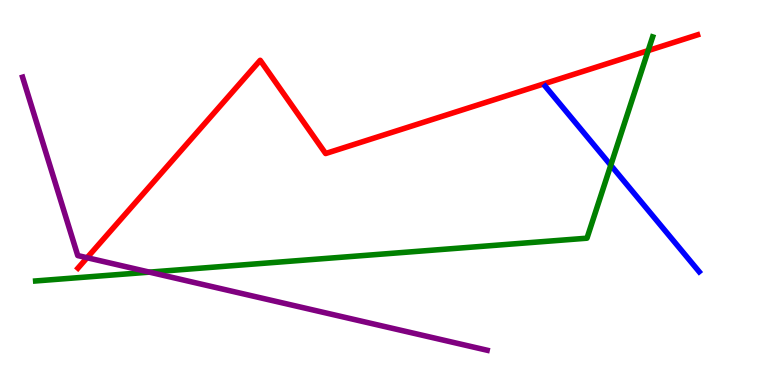[{'lines': ['blue', 'red'], 'intersections': []}, {'lines': ['green', 'red'], 'intersections': [{'x': 8.36, 'y': 8.69}]}, {'lines': ['purple', 'red'], 'intersections': [{'x': 1.12, 'y': 3.31}]}, {'lines': ['blue', 'green'], 'intersections': [{'x': 7.88, 'y': 5.71}]}, {'lines': ['blue', 'purple'], 'intersections': []}, {'lines': ['green', 'purple'], 'intersections': [{'x': 1.93, 'y': 2.93}]}]